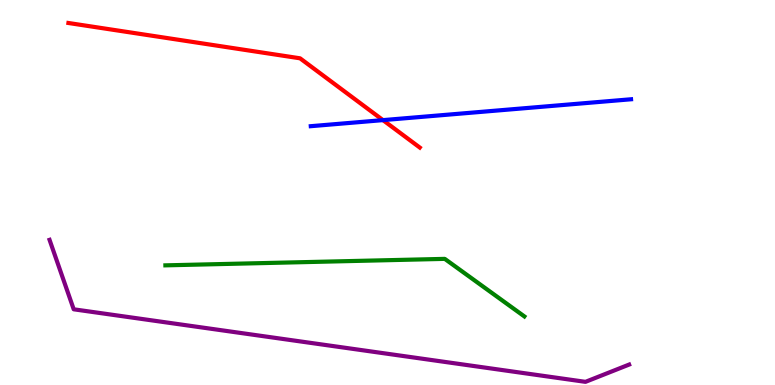[{'lines': ['blue', 'red'], 'intersections': [{'x': 4.94, 'y': 6.88}]}, {'lines': ['green', 'red'], 'intersections': []}, {'lines': ['purple', 'red'], 'intersections': []}, {'lines': ['blue', 'green'], 'intersections': []}, {'lines': ['blue', 'purple'], 'intersections': []}, {'lines': ['green', 'purple'], 'intersections': []}]